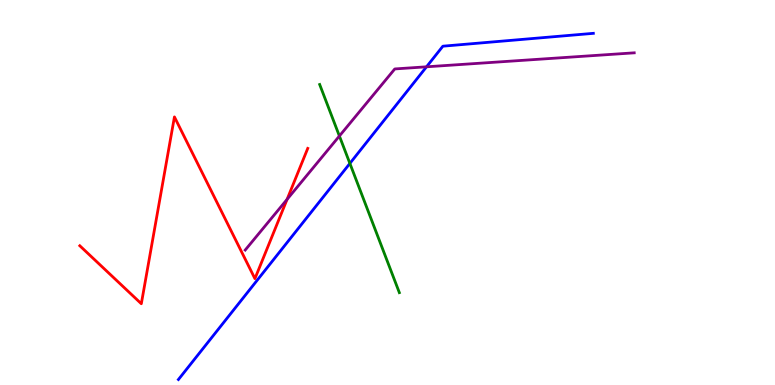[{'lines': ['blue', 'red'], 'intersections': []}, {'lines': ['green', 'red'], 'intersections': []}, {'lines': ['purple', 'red'], 'intersections': [{'x': 3.7, 'y': 4.82}]}, {'lines': ['blue', 'green'], 'intersections': [{'x': 4.51, 'y': 5.76}]}, {'lines': ['blue', 'purple'], 'intersections': [{'x': 5.5, 'y': 8.26}]}, {'lines': ['green', 'purple'], 'intersections': [{'x': 4.38, 'y': 6.47}]}]